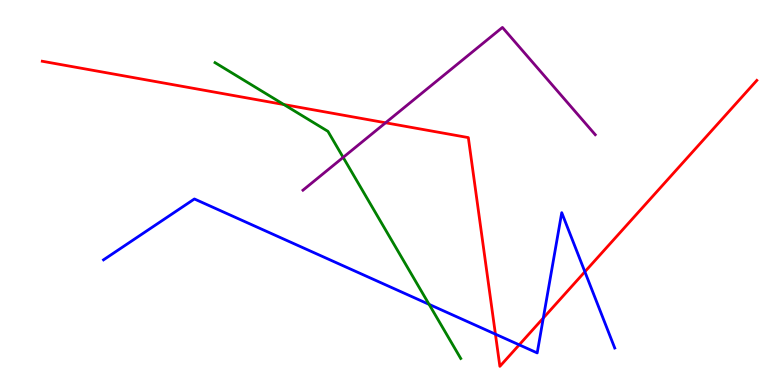[{'lines': ['blue', 'red'], 'intersections': [{'x': 6.39, 'y': 1.32}, {'x': 6.7, 'y': 1.04}, {'x': 7.01, 'y': 1.74}, {'x': 7.55, 'y': 2.94}]}, {'lines': ['green', 'red'], 'intersections': [{'x': 3.66, 'y': 7.28}]}, {'lines': ['purple', 'red'], 'intersections': [{'x': 4.98, 'y': 6.81}]}, {'lines': ['blue', 'green'], 'intersections': [{'x': 5.54, 'y': 2.09}]}, {'lines': ['blue', 'purple'], 'intersections': []}, {'lines': ['green', 'purple'], 'intersections': [{'x': 4.43, 'y': 5.91}]}]